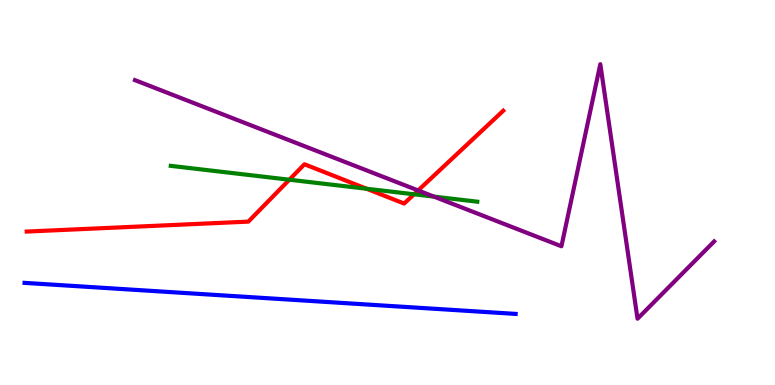[{'lines': ['blue', 'red'], 'intersections': []}, {'lines': ['green', 'red'], 'intersections': [{'x': 3.73, 'y': 5.33}, {'x': 4.73, 'y': 5.1}, {'x': 5.34, 'y': 4.95}]}, {'lines': ['purple', 'red'], 'intersections': [{'x': 5.4, 'y': 5.05}]}, {'lines': ['blue', 'green'], 'intersections': []}, {'lines': ['blue', 'purple'], 'intersections': []}, {'lines': ['green', 'purple'], 'intersections': [{'x': 5.6, 'y': 4.89}]}]